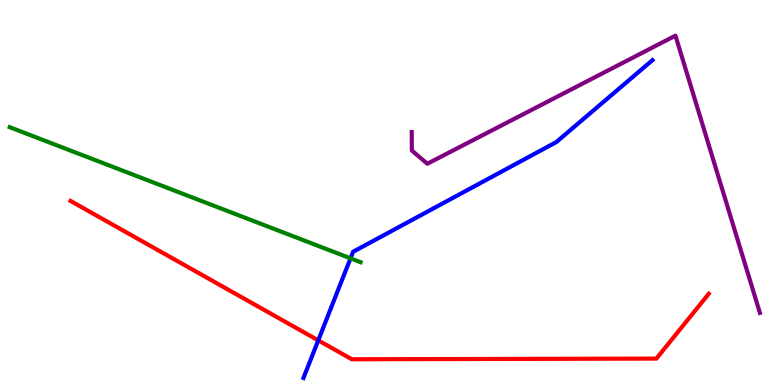[{'lines': ['blue', 'red'], 'intersections': [{'x': 4.11, 'y': 1.16}]}, {'lines': ['green', 'red'], 'intersections': []}, {'lines': ['purple', 'red'], 'intersections': []}, {'lines': ['blue', 'green'], 'intersections': [{'x': 4.52, 'y': 3.29}]}, {'lines': ['blue', 'purple'], 'intersections': []}, {'lines': ['green', 'purple'], 'intersections': []}]